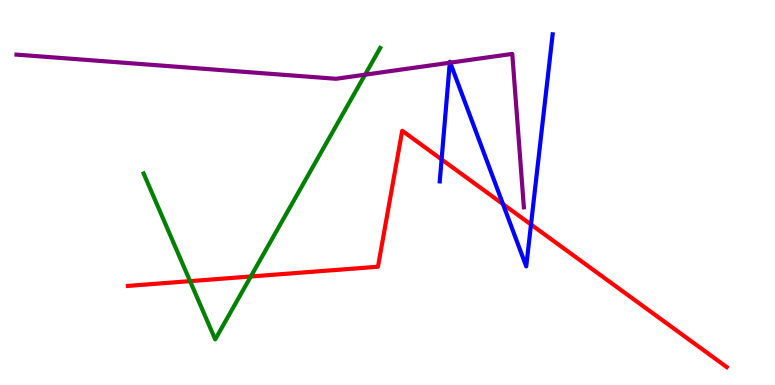[{'lines': ['blue', 'red'], 'intersections': [{'x': 5.7, 'y': 5.86}, {'x': 6.49, 'y': 4.7}, {'x': 6.85, 'y': 4.17}]}, {'lines': ['green', 'red'], 'intersections': [{'x': 2.45, 'y': 2.7}, {'x': 3.24, 'y': 2.82}]}, {'lines': ['purple', 'red'], 'intersections': []}, {'lines': ['blue', 'green'], 'intersections': []}, {'lines': ['blue', 'purple'], 'intersections': [{'x': 5.8, 'y': 8.37}, {'x': 5.81, 'y': 8.37}]}, {'lines': ['green', 'purple'], 'intersections': [{'x': 4.71, 'y': 8.06}]}]